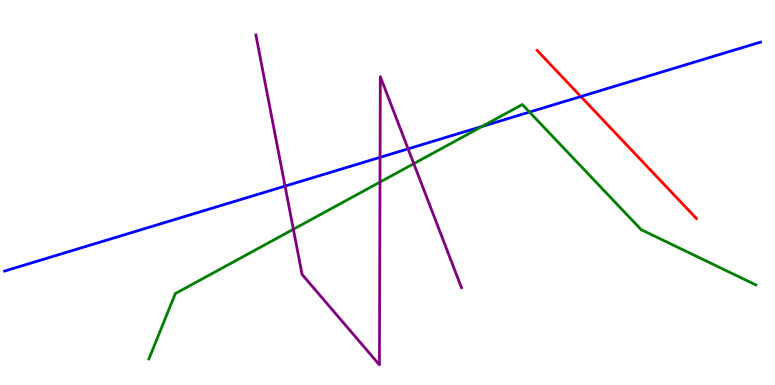[{'lines': ['blue', 'red'], 'intersections': [{'x': 7.49, 'y': 7.49}]}, {'lines': ['green', 'red'], 'intersections': []}, {'lines': ['purple', 'red'], 'intersections': []}, {'lines': ['blue', 'green'], 'intersections': [{'x': 6.22, 'y': 6.72}, {'x': 6.83, 'y': 7.09}]}, {'lines': ['blue', 'purple'], 'intersections': [{'x': 3.68, 'y': 5.17}, {'x': 4.9, 'y': 5.91}, {'x': 5.27, 'y': 6.13}]}, {'lines': ['green', 'purple'], 'intersections': [{'x': 3.79, 'y': 4.04}, {'x': 4.9, 'y': 5.27}, {'x': 5.34, 'y': 5.75}]}]